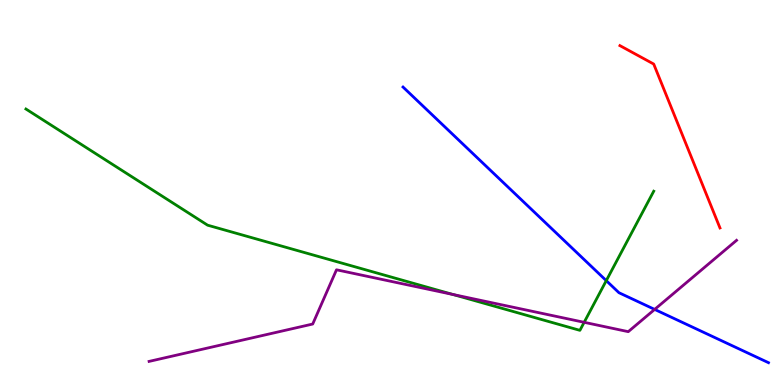[{'lines': ['blue', 'red'], 'intersections': []}, {'lines': ['green', 'red'], 'intersections': []}, {'lines': ['purple', 'red'], 'intersections': []}, {'lines': ['blue', 'green'], 'intersections': [{'x': 7.82, 'y': 2.71}]}, {'lines': ['blue', 'purple'], 'intersections': [{'x': 8.45, 'y': 1.96}]}, {'lines': ['green', 'purple'], 'intersections': [{'x': 5.85, 'y': 2.35}, {'x': 7.54, 'y': 1.63}]}]